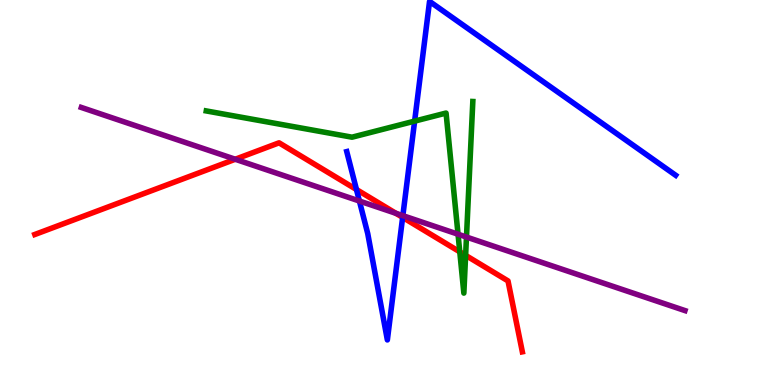[{'lines': ['blue', 'red'], 'intersections': [{'x': 4.6, 'y': 5.08}, {'x': 5.2, 'y': 4.35}]}, {'lines': ['green', 'red'], 'intersections': [{'x': 5.93, 'y': 3.46}, {'x': 6.01, 'y': 3.37}]}, {'lines': ['purple', 'red'], 'intersections': [{'x': 3.04, 'y': 5.86}, {'x': 5.11, 'y': 4.46}]}, {'lines': ['blue', 'green'], 'intersections': [{'x': 5.35, 'y': 6.85}]}, {'lines': ['blue', 'purple'], 'intersections': [{'x': 4.64, 'y': 4.78}, {'x': 5.2, 'y': 4.4}]}, {'lines': ['green', 'purple'], 'intersections': [{'x': 5.91, 'y': 3.92}, {'x': 6.02, 'y': 3.84}]}]